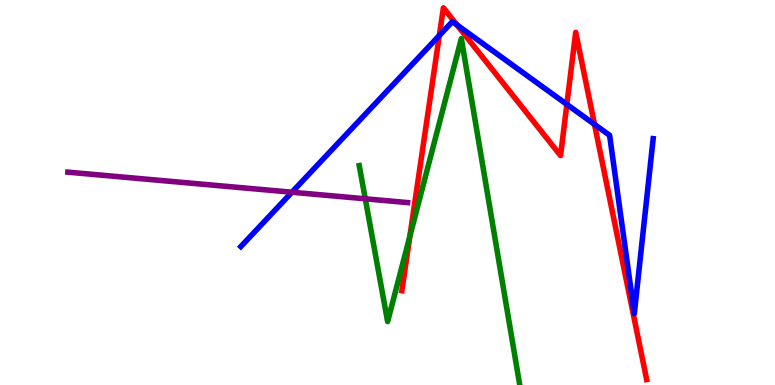[{'lines': ['blue', 'red'], 'intersections': [{'x': 5.67, 'y': 9.08}, {'x': 5.9, 'y': 9.35}, {'x': 7.31, 'y': 7.29}, {'x': 7.67, 'y': 6.77}]}, {'lines': ['green', 'red'], 'intersections': [{'x': 5.29, 'y': 3.86}]}, {'lines': ['purple', 'red'], 'intersections': []}, {'lines': ['blue', 'green'], 'intersections': []}, {'lines': ['blue', 'purple'], 'intersections': [{'x': 3.77, 'y': 5.01}]}, {'lines': ['green', 'purple'], 'intersections': [{'x': 4.71, 'y': 4.84}]}]